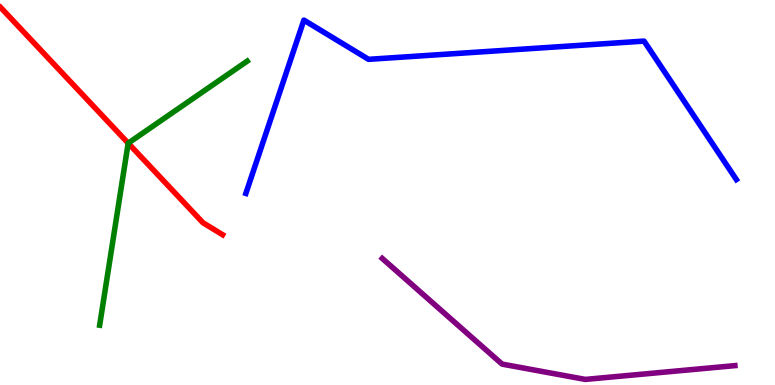[{'lines': ['blue', 'red'], 'intersections': []}, {'lines': ['green', 'red'], 'intersections': [{'x': 1.65, 'y': 6.28}]}, {'lines': ['purple', 'red'], 'intersections': []}, {'lines': ['blue', 'green'], 'intersections': []}, {'lines': ['blue', 'purple'], 'intersections': []}, {'lines': ['green', 'purple'], 'intersections': []}]